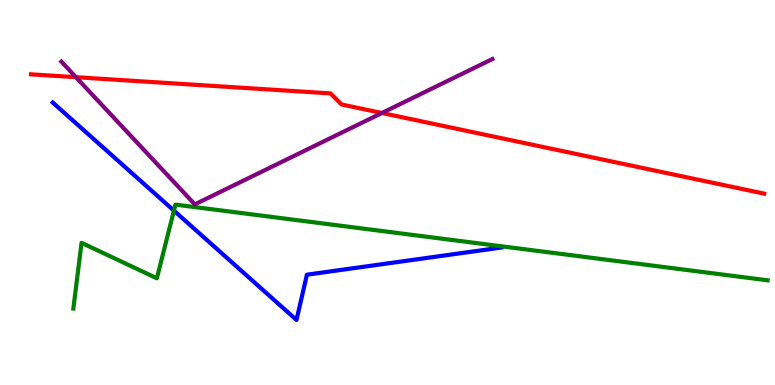[{'lines': ['blue', 'red'], 'intersections': []}, {'lines': ['green', 'red'], 'intersections': []}, {'lines': ['purple', 'red'], 'intersections': [{'x': 0.98, 'y': 8.0}, {'x': 4.93, 'y': 7.07}]}, {'lines': ['blue', 'green'], 'intersections': [{'x': 2.24, 'y': 4.53}]}, {'lines': ['blue', 'purple'], 'intersections': []}, {'lines': ['green', 'purple'], 'intersections': []}]